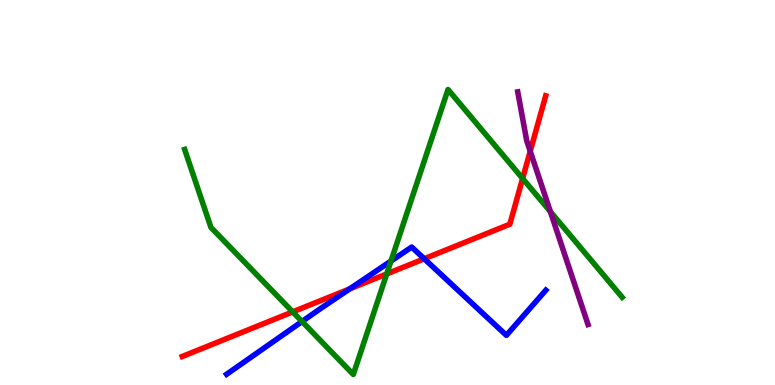[{'lines': ['blue', 'red'], 'intersections': [{'x': 4.51, 'y': 2.5}, {'x': 5.47, 'y': 3.28}]}, {'lines': ['green', 'red'], 'intersections': [{'x': 3.78, 'y': 1.9}, {'x': 4.99, 'y': 2.88}, {'x': 6.74, 'y': 5.36}]}, {'lines': ['purple', 'red'], 'intersections': [{'x': 6.84, 'y': 6.07}]}, {'lines': ['blue', 'green'], 'intersections': [{'x': 3.9, 'y': 1.65}, {'x': 5.05, 'y': 3.22}]}, {'lines': ['blue', 'purple'], 'intersections': []}, {'lines': ['green', 'purple'], 'intersections': [{'x': 7.1, 'y': 4.5}]}]